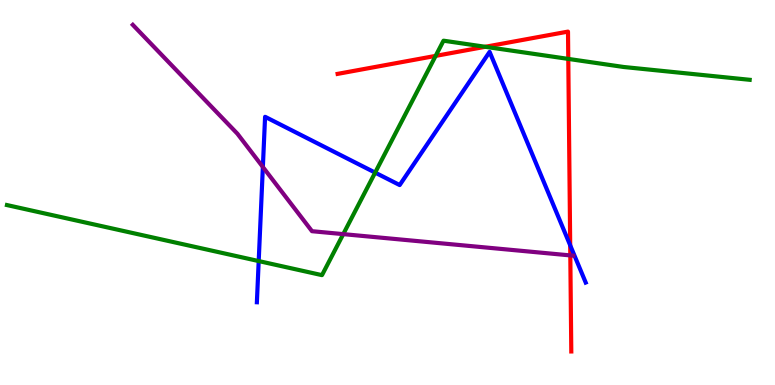[{'lines': ['blue', 'red'], 'intersections': [{'x': 7.36, 'y': 3.63}]}, {'lines': ['green', 'red'], 'intersections': [{'x': 5.62, 'y': 8.55}, {'x': 6.26, 'y': 8.78}, {'x': 7.33, 'y': 8.47}]}, {'lines': ['purple', 'red'], 'intersections': [{'x': 7.36, 'y': 3.37}]}, {'lines': ['blue', 'green'], 'intersections': [{'x': 3.34, 'y': 3.22}, {'x': 4.84, 'y': 5.52}]}, {'lines': ['blue', 'purple'], 'intersections': [{'x': 3.39, 'y': 5.66}]}, {'lines': ['green', 'purple'], 'intersections': [{'x': 4.43, 'y': 3.92}]}]